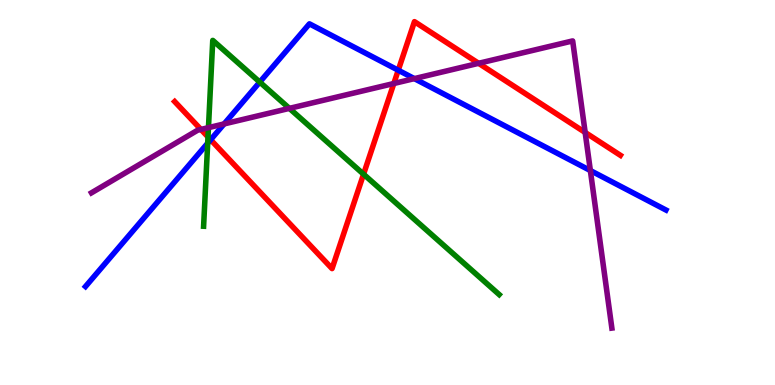[{'lines': ['blue', 'red'], 'intersections': [{'x': 2.72, 'y': 6.37}, {'x': 5.14, 'y': 8.18}]}, {'lines': ['green', 'red'], 'intersections': [{'x': 2.68, 'y': 6.44}, {'x': 4.69, 'y': 5.48}]}, {'lines': ['purple', 'red'], 'intersections': [{'x': 2.59, 'y': 6.64}, {'x': 5.08, 'y': 7.83}, {'x': 6.18, 'y': 8.36}, {'x': 7.55, 'y': 6.56}]}, {'lines': ['blue', 'green'], 'intersections': [{'x': 2.68, 'y': 6.28}, {'x': 3.35, 'y': 7.87}]}, {'lines': ['blue', 'purple'], 'intersections': [{'x': 2.89, 'y': 6.78}, {'x': 5.35, 'y': 7.96}, {'x': 7.62, 'y': 5.57}]}, {'lines': ['green', 'purple'], 'intersections': [{'x': 2.69, 'y': 6.68}, {'x': 3.73, 'y': 7.19}]}]